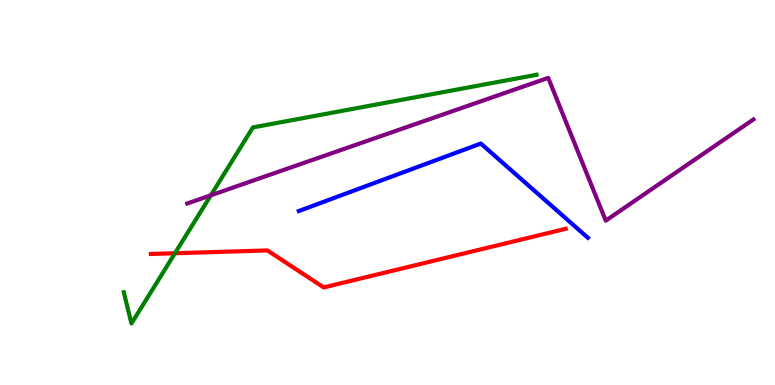[{'lines': ['blue', 'red'], 'intersections': []}, {'lines': ['green', 'red'], 'intersections': [{'x': 2.26, 'y': 3.42}]}, {'lines': ['purple', 'red'], 'intersections': []}, {'lines': ['blue', 'green'], 'intersections': []}, {'lines': ['blue', 'purple'], 'intersections': []}, {'lines': ['green', 'purple'], 'intersections': [{'x': 2.72, 'y': 4.93}]}]